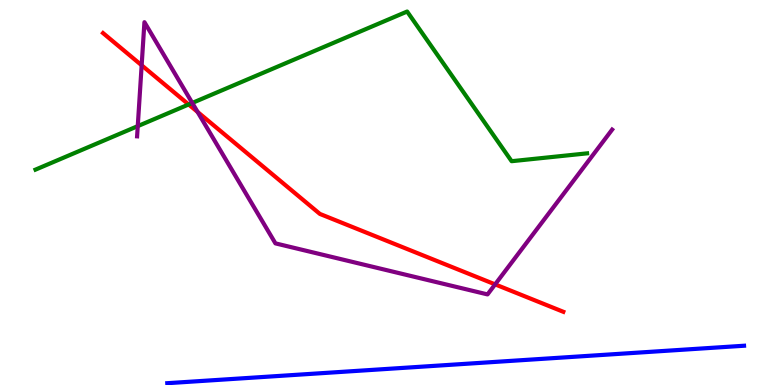[{'lines': ['blue', 'red'], 'intersections': []}, {'lines': ['green', 'red'], 'intersections': [{'x': 2.43, 'y': 7.29}]}, {'lines': ['purple', 'red'], 'intersections': [{'x': 1.83, 'y': 8.3}, {'x': 2.55, 'y': 7.09}, {'x': 6.39, 'y': 2.61}]}, {'lines': ['blue', 'green'], 'intersections': []}, {'lines': ['blue', 'purple'], 'intersections': []}, {'lines': ['green', 'purple'], 'intersections': [{'x': 1.78, 'y': 6.72}, {'x': 2.48, 'y': 7.33}]}]